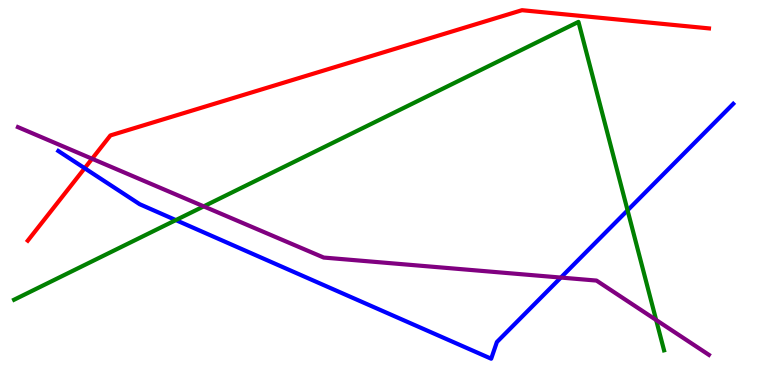[{'lines': ['blue', 'red'], 'intersections': [{'x': 1.09, 'y': 5.63}]}, {'lines': ['green', 'red'], 'intersections': []}, {'lines': ['purple', 'red'], 'intersections': [{'x': 1.19, 'y': 5.88}]}, {'lines': ['blue', 'green'], 'intersections': [{'x': 2.27, 'y': 4.28}, {'x': 8.1, 'y': 4.54}]}, {'lines': ['blue', 'purple'], 'intersections': [{'x': 7.24, 'y': 2.79}]}, {'lines': ['green', 'purple'], 'intersections': [{'x': 2.63, 'y': 4.64}, {'x': 8.47, 'y': 1.69}]}]